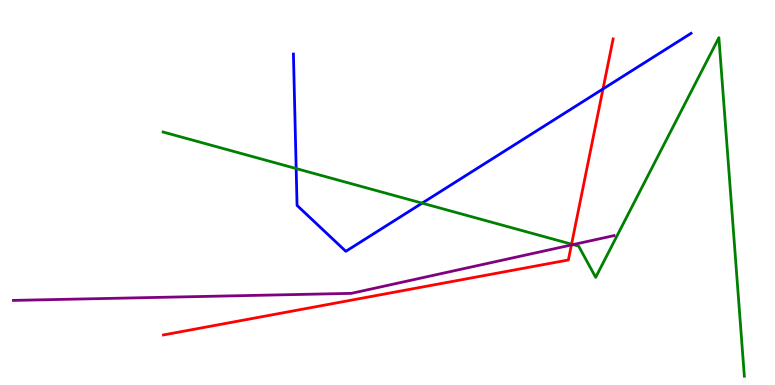[{'lines': ['blue', 'red'], 'intersections': [{'x': 7.78, 'y': 7.69}]}, {'lines': ['green', 'red'], 'intersections': [{'x': 7.38, 'y': 3.66}]}, {'lines': ['purple', 'red'], 'intersections': [{'x': 7.37, 'y': 3.64}]}, {'lines': ['blue', 'green'], 'intersections': [{'x': 3.82, 'y': 5.62}, {'x': 5.45, 'y': 4.72}]}, {'lines': ['blue', 'purple'], 'intersections': []}, {'lines': ['green', 'purple'], 'intersections': [{'x': 7.4, 'y': 3.65}]}]